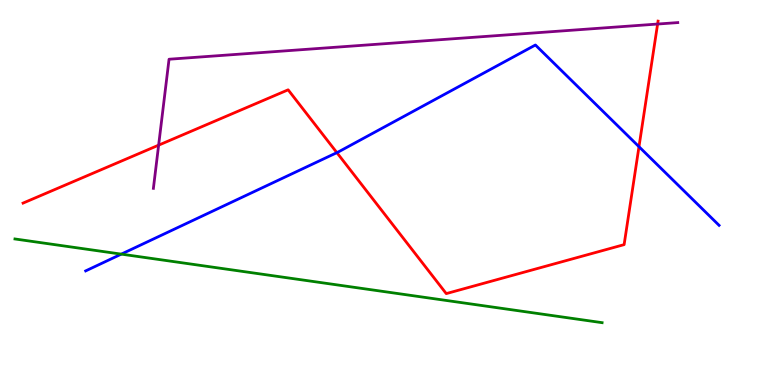[{'lines': ['blue', 'red'], 'intersections': [{'x': 4.35, 'y': 6.04}, {'x': 8.24, 'y': 6.19}]}, {'lines': ['green', 'red'], 'intersections': []}, {'lines': ['purple', 'red'], 'intersections': [{'x': 2.05, 'y': 6.23}, {'x': 8.49, 'y': 9.38}]}, {'lines': ['blue', 'green'], 'intersections': [{'x': 1.57, 'y': 3.4}]}, {'lines': ['blue', 'purple'], 'intersections': []}, {'lines': ['green', 'purple'], 'intersections': []}]